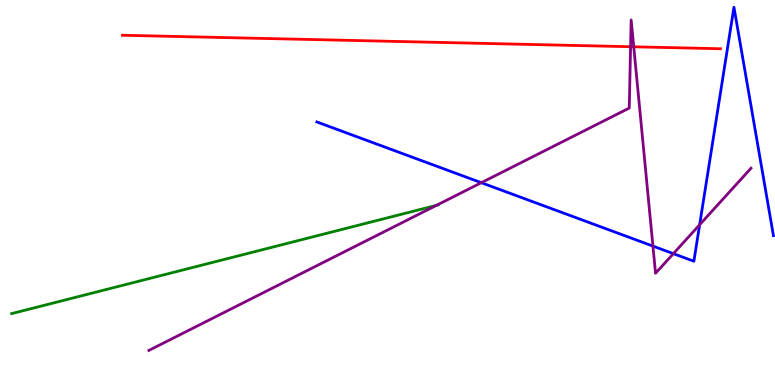[{'lines': ['blue', 'red'], 'intersections': []}, {'lines': ['green', 'red'], 'intersections': []}, {'lines': ['purple', 'red'], 'intersections': [{'x': 8.14, 'y': 8.79}, {'x': 8.18, 'y': 8.78}]}, {'lines': ['blue', 'green'], 'intersections': []}, {'lines': ['blue', 'purple'], 'intersections': [{'x': 6.21, 'y': 5.25}, {'x': 8.42, 'y': 3.61}, {'x': 8.69, 'y': 3.41}, {'x': 9.03, 'y': 4.16}]}, {'lines': ['green', 'purple'], 'intersections': [{'x': 5.63, 'y': 4.67}]}]